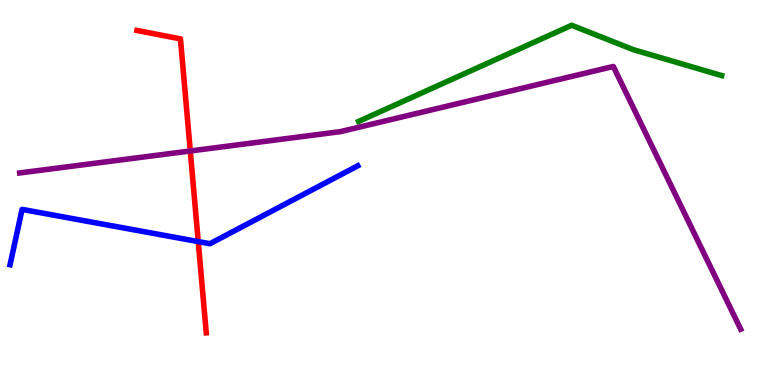[{'lines': ['blue', 'red'], 'intersections': [{'x': 2.56, 'y': 3.72}]}, {'lines': ['green', 'red'], 'intersections': []}, {'lines': ['purple', 'red'], 'intersections': [{'x': 2.46, 'y': 6.08}]}, {'lines': ['blue', 'green'], 'intersections': []}, {'lines': ['blue', 'purple'], 'intersections': []}, {'lines': ['green', 'purple'], 'intersections': []}]